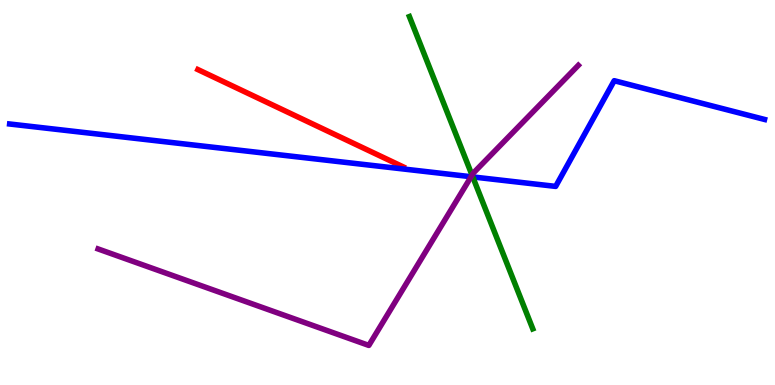[{'lines': ['blue', 'red'], 'intersections': []}, {'lines': ['green', 'red'], 'intersections': []}, {'lines': ['purple', 'red'], 'intersections': []}, {'lines': ['blue', 'green'], 'intersections': [{'x': 6.1, 'y': 5.4}]}, {'lines': ['blue', 'purple'], 'intersections': [{'x': 6.08, 'y': 5.41}]}, {'lines': ['green', 'purple'], 'intersections': [{'x': 6.09, 'y': 5.45}]}]